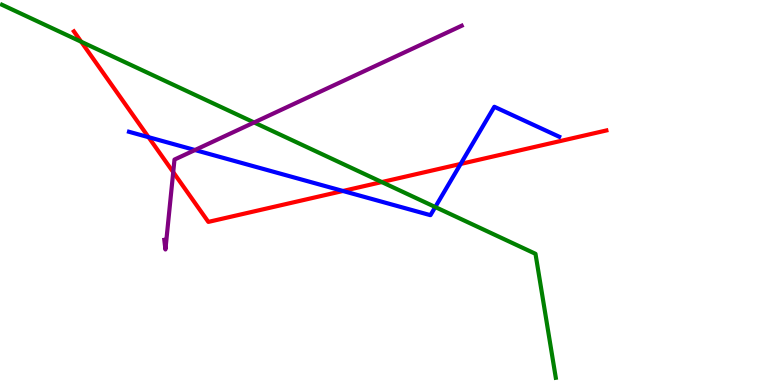[{'lines': ['blue', 'red'], 'intersections': [{'x': 1.92, 'y': 6.44}, {'x': 4.43, 'y': 5.04}, {'x': 5.94, 'y': 5.74}]}, {'lines': ['green', 'red'], 'intersections': [{'x': 1.05, 'y': 8.92}, {'x': 4.93, 'y': 5.27}]}, {'lines': ['purple', 'red'], 'intersections': [{'x': 2.24, 'y': 5.53}]}, {'lines': ['blue', 'green'], 'intersections': [{'x': 5.62, 'y': 4.62}]}, {'lines': ['blue', 'purple'], 'intersections': [{'x': 2.52, 'y': 6.1}]}, {'lines': ['green', 'purple'], 'intersections': [{'x': 3.28, 'y': 6.82}]}]